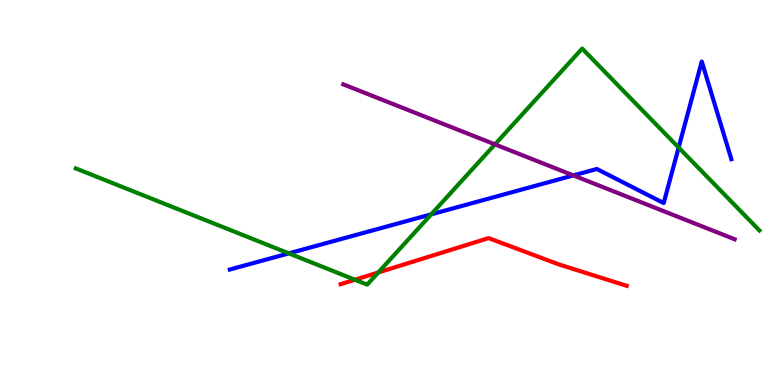[{'lines': ['blue', 'red'], 'intersections': []}, {'lines': ['green', 'red'], 'intersections': [{'x': 4.58, 'y': 2.73}, {'x': 4.88, 'y': 2.92}]}, {'lines': ['purple', 'red'], 'intersections': []}, {'lines': ['blue', 'green'], 'intersections': [{'x': 3.73, 'y': 3.42}, {'x': 5.56, 'y': 4.43}, {'x': 8.76, 'y': 6.17}]}, {'lines': ['blue', 'purple'], 'intersections': [{'x': 7.4, 'y': 5.44}]}, {'lines': ['green', 'purple'], 'intersections': [{'x': 6.39, 'y': 6.25}]}]